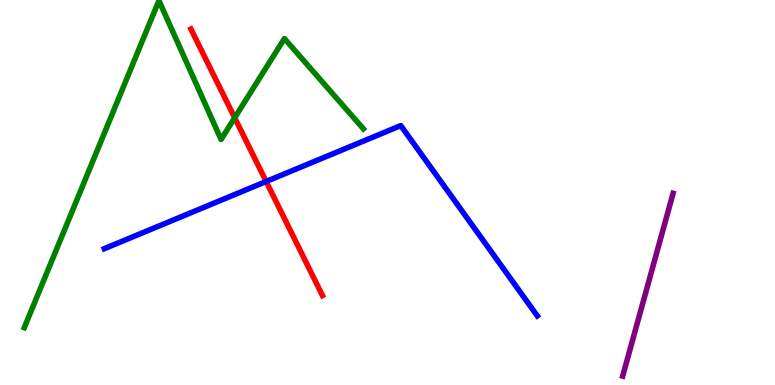[{'lines': ['blue', 'red'], 'intersections': [{'x': 3.43, 'y': 5.29}]}, {'lines': ['green', 'red'], 'intersections': [{'x': 3.03, 'y': 6.94}]}, {'lines': ['purple', 'red'], 'intersections': []}, {'lines': ['blue', 'green'], 'intersections': []}, {'lines': ['blue', 'purple'], 'intersections': []}, {'lines': ['green', 'purple'], 'intersections': []}]